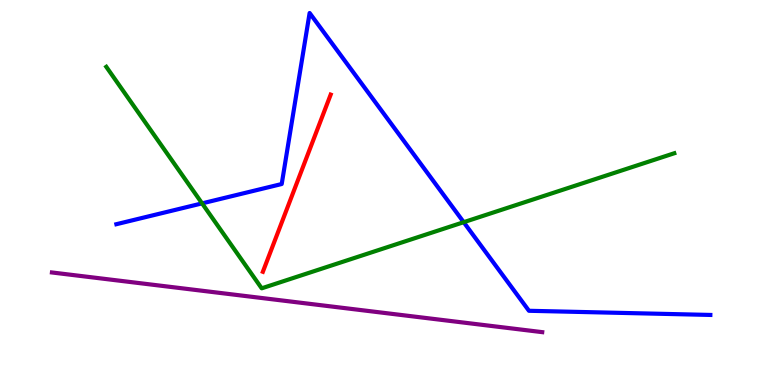[{'lines': ['blue', 'red'], 'intersections': []}, {'lines': ['green', 'red'], 'intersections': []}, {'lines': ['purple', 'red'], 'intersections': []}, {'lines': ['blue', 'green'], 'intersections': [{'x': 2.61, 'y': 4.72}, {'x': 5.98, 'y': 4.23}]}, {'lines': ['blue', 'purple'], 'intersections': []}, {'lines': ['green', 'purple'], 'intersections': []}]